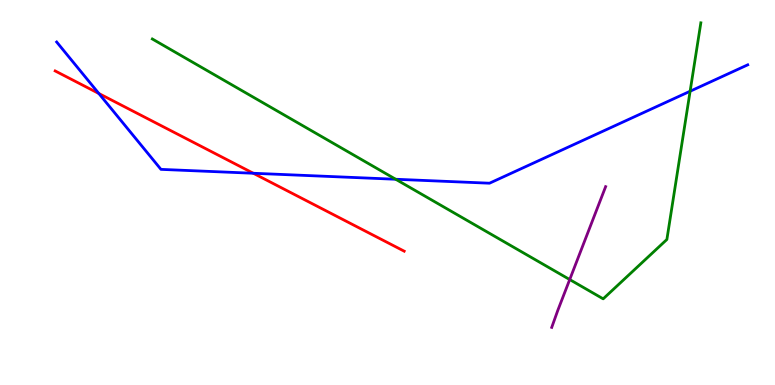[{'lines': ['blue', 'red'], 'intersections': [{'x': 1.28, 'y': 7.57}, {'x': 3.27, 'y': 5.5}]}, {'lines': ['green', 'red'], 'intersections': []}, {'lines': ['purple', 'red'], 'intersections': []}, {'lines': ['blue', 'green'], 'intersections': [{'x': 5.11, 'y': 5.34}, {'x': 8.9, 'y': 7.63}]}, {'lines': ['blue', 'purple'], 'intersections': []}, {'lines': ['green', 'purple'], 'intersections': [{'x': 7.35, 'y': 2.74}]}]